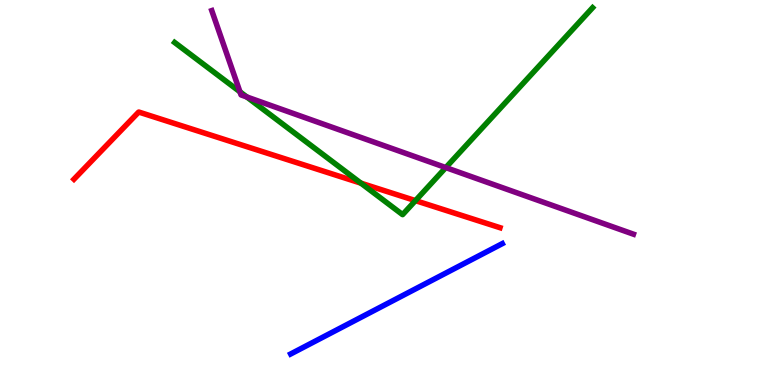[{'lines': ['blue', 'red'], 'intersections': []}, {'lines': ['green', 'red'], 'intersections': [{'x': 4.66, 'y': 5.24}, {'x': 5.36, 'y': 4.79}]}, {'lines': ['purple', 'red'], 'intersections': []}, {'lines': ['blue', 'green'], 'intersections': []}, {'lines': ['blue', 'purple'], 'intersections': []}, {'lines': ['green', 'purple'], 'intersections': [{'x': 3.1, 'y': 7.62}, {'x': 3.18, 'y': 7.48}, {'x': 5.75, 'y': 5.65}]}]